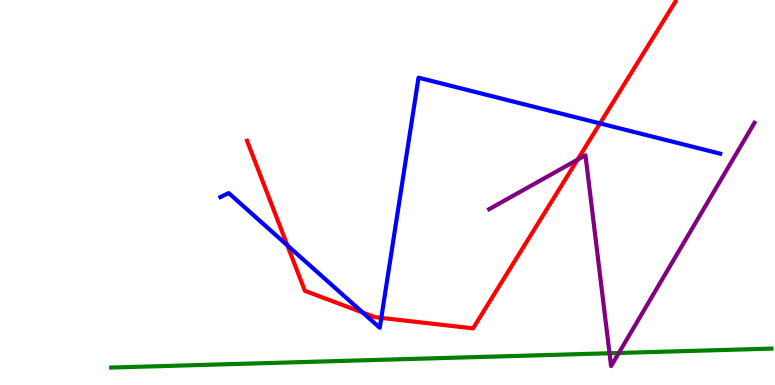[{'lines': ['blue', 'red'], 'intersections': [{'x': 3.71, 'y': 3.63}, {'x': 4.68, 'y': 1.88}, {'x': 4.92, 'y': 1.74}, {'x': 7.74, 'y': 6.79}]}, {'lines': ['green', 'red'], 'intersections': []}, {'lines': ['purple', 'red'], 'intersections': [{'x': 7.45, 'y': 5.85}]}, {'lines': ['blue', 'green'], 'intersections': []}, {'lines': ['blue', 'purple'], 'intersections': []}, {'lines': ['green', 'purple'], 'intersections': [{'x': 7.86, 'y': 0.825}, {'x': 7.98, 'y': 0.831}]}]